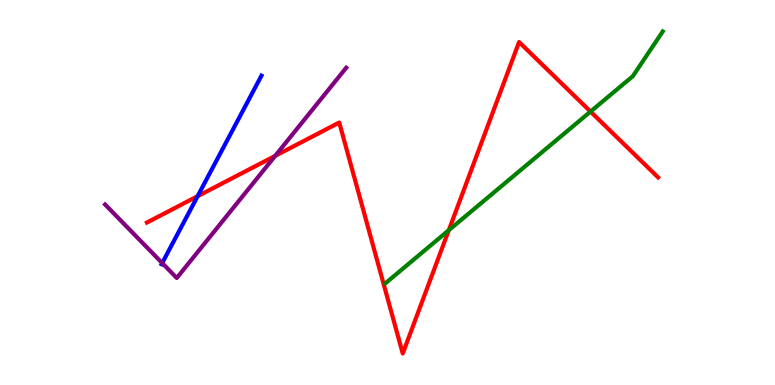[{'lines': ['blue', 'red'], 'intersections': [{'x': 2.55, 'y': 4.9}]}, {'lines': ['green', 'red'], 'intersections': [{'x': 5.79, 'y': 4.02}, {'x': 7.62, 'y': 7.1}]}, {'lines': ['purple', 'red'], 'intersections': [{'x': 3.55, 'y': 5.95}]}, {'lines': ['blue', 'green'], 'intersections': []}, {'lines': ['blue', 'purple'], 'intersections': [{'x': 2.09, 'y': 3.17}]}, {'lines': ['green', 'purple'], 'intersections': []}]